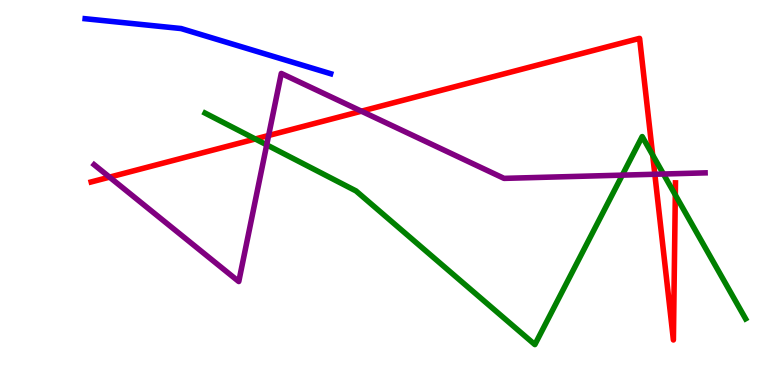[{'lines': ['blue', 'red'], 'intersections': []}, {'lines': ['green', 'red'], 'intersections': [{'x': 3.29, 'y': 6.39}, {'x': 8.42, 'y': 5.97}, {'x': 8.71, 'y': 4.94}]}, {'lines': ['purple', 'red'], 'intersections': [{'x': 1.41, 'y': 5.4}, {'x': 3.47, 'y': 6.48}, {'x': 4.66, 'y': 7.11}, {'x': 8.45, 'y': 5.47}]}, {'lines': ['blue', 'green'], 'intersections': []}, {'lines': ['blue', 'purple'], 'intersections': []}, {'lines': ['green', 'purple'], 'intersections': [{'x': 3.44, 'y': 6.24}, {'x': 8.03, 'y': 5.45}, {'x': 8.56, 'y': 5.48}]}]